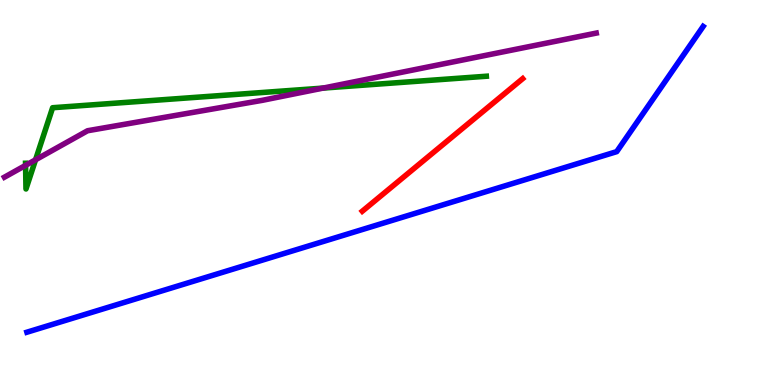[{'lines': ['blue', 'red'], 'intersections': []}, {'lines': ['green', 'red'], 'intersections': []}, {'lines': ['purple', 'red'], 'intersections': []}, {'lines': ['blue', 'green'], 'intersections': []}, {'lines': ['blue', 'purple'], 'intersections': []}, {'lines': ['green', 'purple'], 'intersections': [{'x': 0.33, 'y': 5.7}, {'x': 0.459, 'y': 5.85}, {'x': 4.17, 'y': 7.71}]}]